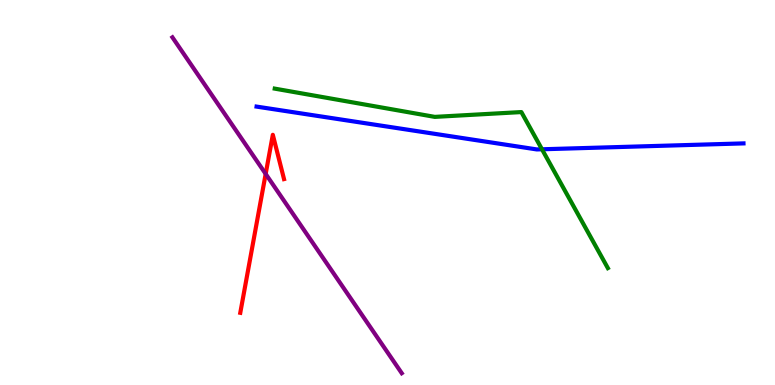[{'lines': ['blue', 'red'], 'intersections': []}, {'lines': ['green', 'red'], 'intersections': []}, {'lines': ['purple', 'red'], 'intersections': [{'x': 3.43, 'y': 5.48}]}, {'lines': ['blue', 'green'], 'intersections': [{'x': 6.99, 'y': 6.12}]}, {'lines': ['blue', 'purple'], 'intersections': []}, {'lines': ['green', 'purple'], 'intersections': []}]